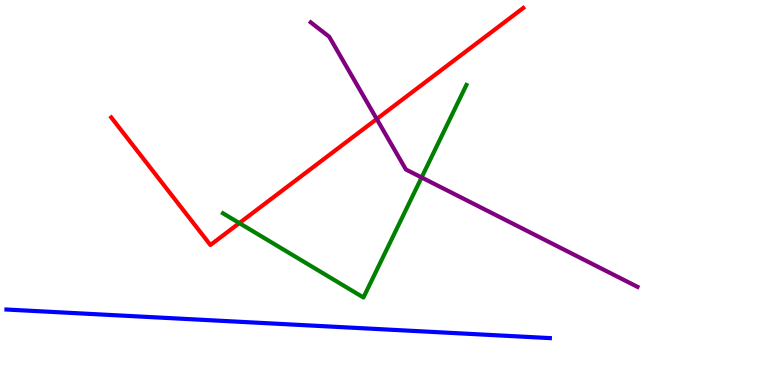[{'lines': ['blue', 'red'], 'intersections': []}, {'lines': ['green', 'red'], 'intersections': [{'x': 3.09, 'y': 4.21}]}, {'lines': ['purple', 'red'], 'intersections': [{'x': 4.86, 'y': 6.91}]}, {'lines': ['blue', 'green'], 'intersections': []}, {'lines': ['blue', 'purple'], 'intersections': []}, {'lines': ['green', 'purple'], 'intersections': [{'x': 5.44, 'y': 5.39}]}]